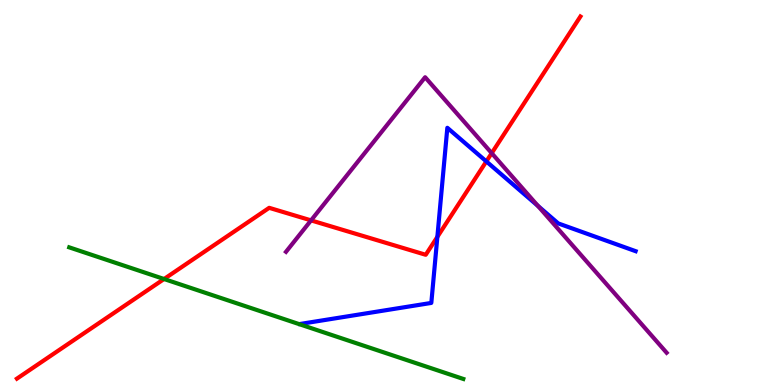[{'lines': ['blue', 'red'], 'intersections': [{'x': 5.64, 'y': 3.85}, {'x': 6.28, 'y': 5.81}]}, {'lines': ['green', 'red'], 'intersections': [{'x': 2.12, 'y': 2.75}]}, {'lines': ['purple', 'red'], 'intersections': [{'x': 4.01, 'y': 4.28}, {'x': 6.34, 'y': 6.02}]}, {'lines': ['blue', 'green'], 'intersections': []}, {'lines': ['blue', 'purple'], 'intersections': [{'x': 6.94, 'y': 4.65}]}, {'lines': ['green', 'purple'], 'intersections': []}]